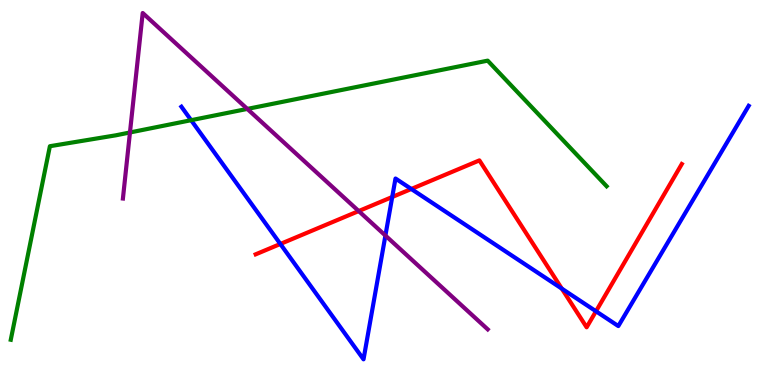[{'lines': ['blue', 'red'], 'intersections': [{'x': 3.62, 'y': 3.66}, {'x': 5.06, 'y': 4.88}, {'x': 5.31, 'y': 5.09}, {'x': 7.25, 'y': 2.5}, {'x': 7.69, 'y': 1.92}]}, {'lines': ['green', 'red'], 'intersections': []}, {'lines': ['purple', 'red'], 'intersections': [{'x': 4.63, 'y': 4.52}]}, {'lines': ['blue', 'green'], 'intersections': [{'x': 2.47, 'y': 6.88}]}, {'lines': ['blue', 'purple'], 'intersections': [{'x': 4.97, 'y': 3.88}]}, {'lines': ['green', 'purple'], 'intersections': [{'x': 1.68, 'y': 6.56}, {'x': 3.19, 'y': 7.17}]}]